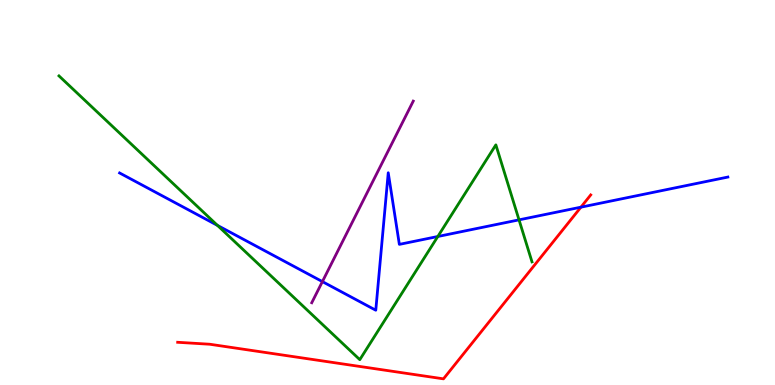[{'lines': ['blue', 'red'], 'intersections': [{'x': 7.5, 'y': 4.62}]}, {'lines': ['green', 'red'], 'intersections': []}, {'lines': ['purple', 'red'], 'intersections': []}, {'lines': ['blue', 'green'], 'intersections': [{'x': 2.81, 'y': 4.15}, {'x': 5.65, 'y': 3.86}, {'x': 6.7, 'y': 4.29}]}, {'lines': ['blue', 'purple'], 'intersections': [{'x': 4.16, 'y': 2.69}]}, {'lines': ['green', 'purple'], 'intersections': []}]